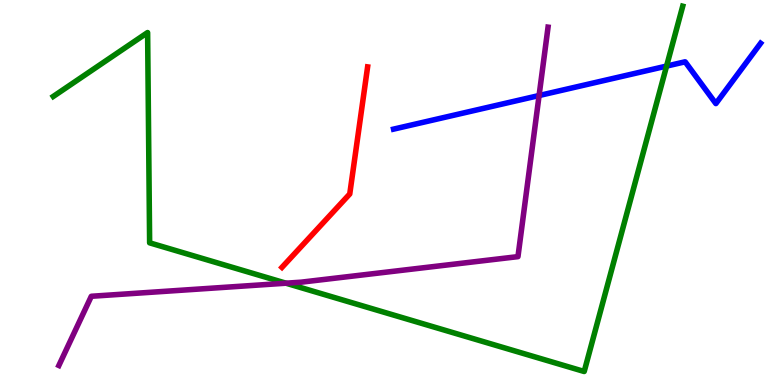[{'lines': ['blue', 'red'], 'intersections': []}, {'lines': ['green', 'red'], 'intersections': []}, {'lines': ['purple', 'red'], 'intersections': []}, {'lines': ['blue', 'green'], 'intersections': [{'x': 8.6, 'y': 8.28}]}, {'lines': ['blue', 'purple'], 'intersections': [{'x': 6.96, 'y': 7.52}]}, {'lines': ['green', 'purple'], 'intersections': [{'x': 3.69, 'y': 2.64}]}]